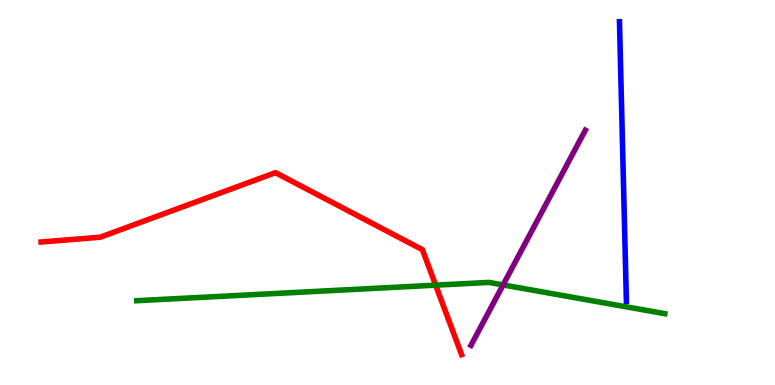[{'lines': ['blue', 'red'], 'intersections': []}, {'lines': ['green', 'red'], 'intersections': [{'x': 5.62, 'y': 2.59}]}, {'lines': ['purple', 'red'], 'intersections': []}, {'lines': ['blue', 'green'], 'intersections': []}, {'lines': ['blue', 'purple'], 'intersections': []}, {'lines': ['green', 'purple'], 'intersections': [{'x': 6.49, 'y': 2.6}]}]